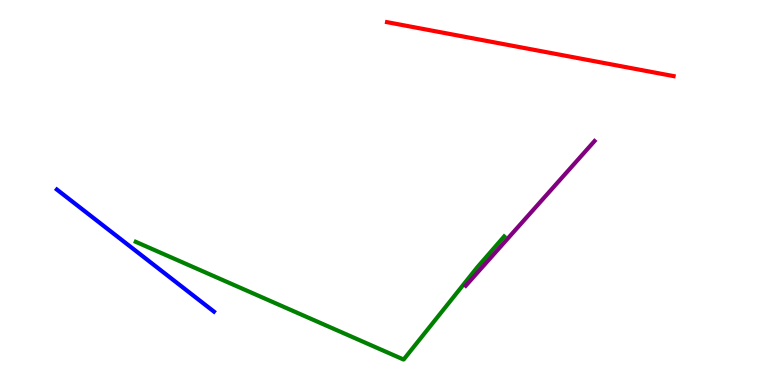[{'lines': ['blue', 'red'], 'intersections': []}, {'lines': ['green', 'red'], 'intersections': []}, {'lines': ['purple', 'red'], 'intersections': []}, {'lines': ['blue', 'green'], 'intersections': []}, {'lines': ['blue', 'purple'], 'intersections': []}, {'lines': ['green', 'purple'], 'intersections': []}]